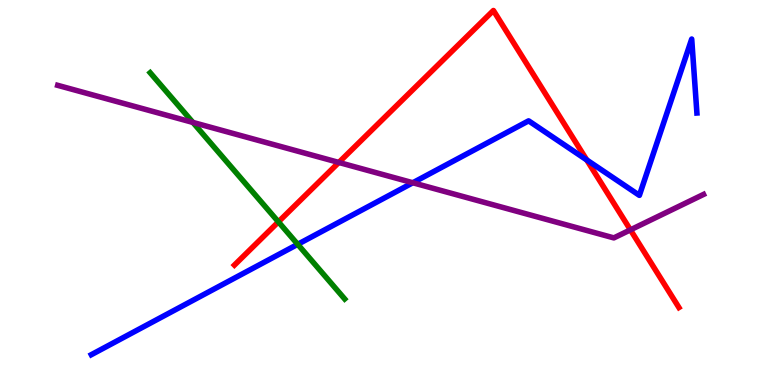[{'lines': ['blue', 'red'], 'intersections': [{'x': 7.57, 'y': 5.85}]}, {'lines': ['green', 'red'], 'intersections': [{'x': 3.59, 'y': 4.24}]}, {'lines': ['purple', 'red'], 'intersections': [{'x': 4.37, 'y': 5.78}, {'x': 8.13, 'y': 4.03}]}, {'lines': ['blue', 'green'], 'intersections': [{'x': 3.84, 'y': 3.65}]}, {'lines': ['blue', 'purple'], 'intersections': [{'x': 5.33, 'y': 5.25}]}, {'lines': ['green', 'purple'], 'intersections': [{'x': 2.49, 'y': 6.82}]}]